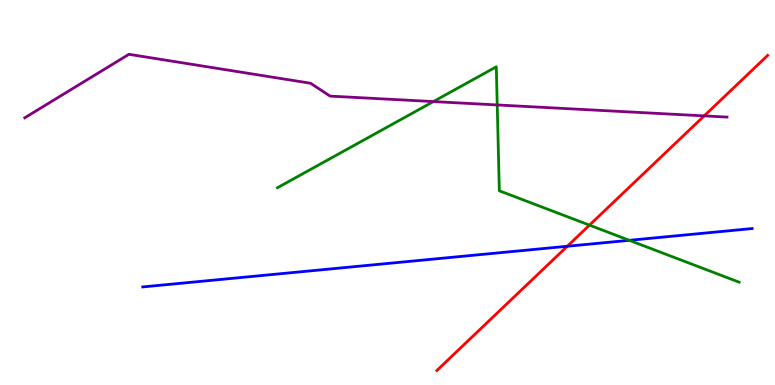[{'lines': ['blue', 'red'], 'intersections': [{'x': 7.32, 'y': 3.6}]}, {'lines': ['green', 'red'], 'intersections': [{'x': 7.61, 'y': 4.15}]}, {'lines': ['purple', 'red'], 'intersections': [{'x': 9.09, 'y': 6.99}]}, {'lines': ['blue', 'green'], 'intersections': [{'x': 8.12, 'y': 3.76}]}, {'lines': ['blue', 'purple'], 'intersections': []}, {'lines': ['green', 'purple'], 'intersections': [{'x': 5.59, 'y': 7.36}, {'x': 6.42, 'y': 7.27}]}]